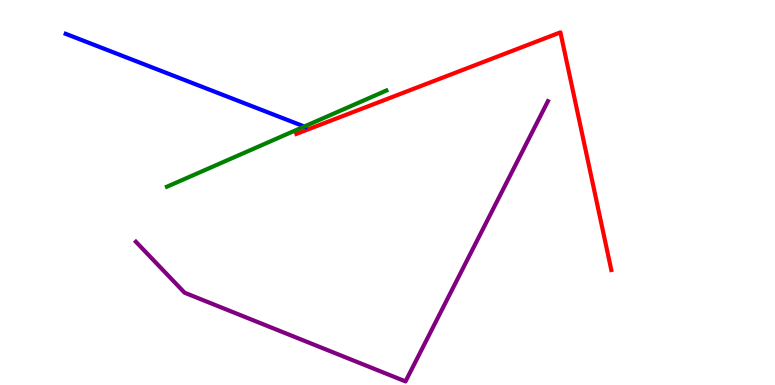[{'lines': ['blue', 'red'], 'intersections': []}, {'lines': ['green', 'red'], 'intersections': []}, {'lines': ['purple', 'red'], 'intersections': []}, {'lines': ['blue', 'green'], 'intersections': [{'x': 3.93, 'y': 6.71}]}, {'lines': ['blue', 'purple'], 'intersections': []}, {'lines': ['green', 'purple'], 'intersections': []}]